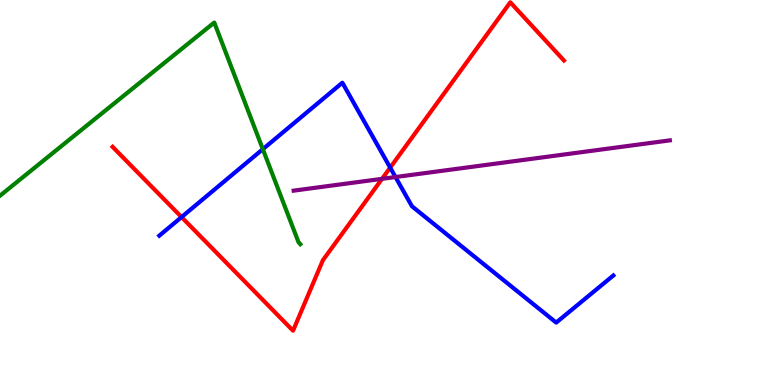[{'lines': ['blue', 'red'], 'intersections': [{'x': 2.34, 'y': 4.36}, {'x': 5.03, 'y': 5.65}]}, {'lines': ['green', 'red'], 'intersections': []}, {'lines': ['purple', 'red'], 'intersections': [{'x': 4.93, 'y': 5.35}]}, {'lines': ['blue', 'green'], 'intersections': [{'x': 3.39, 'y': 6.13}]}, {'lines': ['blue', 'purple'], 'intersections': [{'x': 5.1, 'y': 5.4}]}, {'lines': ['green', 'purple'], 'intersections': []}]